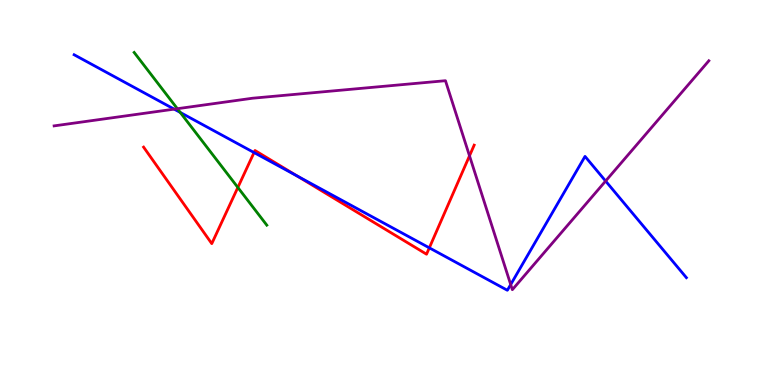[{'lines': ['blue', 'red'], 'intersections': [{'x': 3.28, 'y': 6.04}, {'x': 3.83, 'y': 5.43}, {'x': 5.54, 'y': 3.56}]}, {'lines': ['green', 'red'], 'intersections': [{'x': 3.07, 'y': 5.13}]}, {'lines': ['purple', 'red'], 'intersections': [{'x': 6.06, 'y': 5.95}]}, {'lines': ['blue', 'green'], 'intersections': [{'x': 2.33, 'y': 7.08}]}, {'lines': ['blue', 'purple'], 'intersections': [{'x': 2.25, 'y': 7.17}, {'x': 6.59, 'y': 2.61}, {'x': 7.81, 'y': 5.3}]}, {'lines': ['green', 'purple'], 'intersections': [{'x': 2.29, 'y': 7.18}]}]